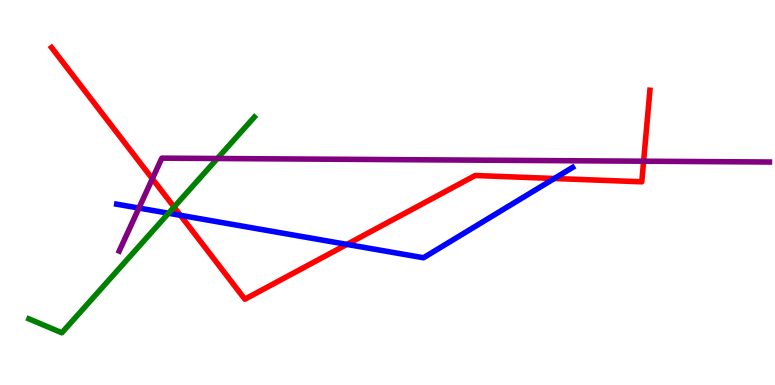[{'lines': ['blue', 'red'], 'intersections': [{'x': 2.33, 'y': 4.41}, {'x': 4.48, 'y': 3.65}, {'x': 7.15, 'y': 5.36}]}, {'lines': ['green', 'red'], 'intersections': [{'x': 2.25, 'y': 4.62}]}, {'lines': ['purple', 'red'], 'intersections': [{'x': 1.97, 'y': 5.36}, {'x': 8.3, 'y': 5.81}]}, {'lines': ['blue', 'green'], 'intersections': [{'x': 2.17, 'y': 4.46}]}, {'lines': ['blue', 'purple'], 'intersections': [{'x': 1.79, 'y': 4.6}]}, {'lines': ['green', 'purple'], 'intersections': [{'x': 2.8, 'y': 5.88}]}]